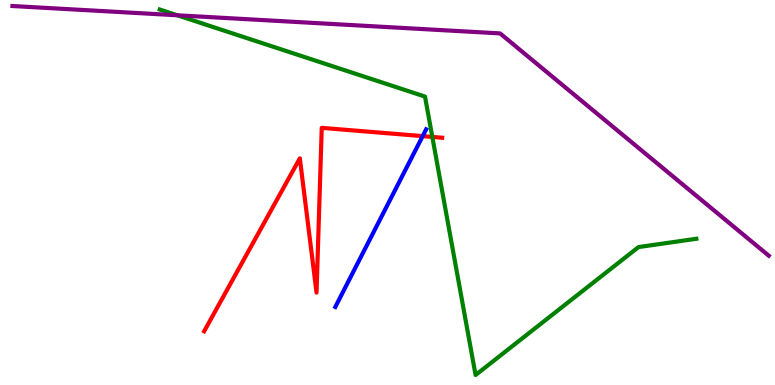[{'lines': ['blue', 'red'], 'intersections': [{'x': 5.45, 'y': 6.46}]}, {'lines': ['green', 'red'], 'intersections': [{'x': 5.58, 'y': 6.44}]}, {'lines': ['purple', 'red'], 'intersections': []}, {'lines': ['blue', 'green'], 'intersections': []}, {'lines': ['blue', 'purple'], 'intersections': []}, {'lines': ['green', 'purple'], 'intersections': [{'x': 2.29, 'y': 9.6}]}]